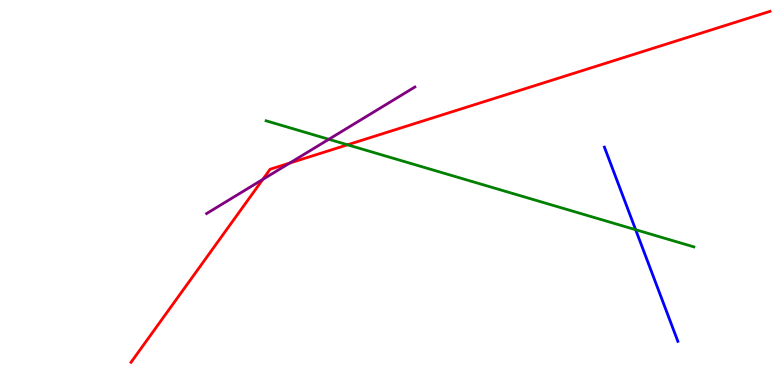[{'lines': ['blue', 'red'], 'intersections': []}, {'lines': ['green', 'red'], 'intersections': [{'x': 4.48, 'y': 6.24}]}, {'lines': ['purple', 'red'], 'intersections': [{'x': 3.39, 'y': 5.34}, {'x': 3.74, 'y': 5.76}]}, {'lines': ['blue', 'green'], 'intersections': [{'x': 8.2, 'y': 4.03}]}, {'lines': ['blue', 'purple'], 'intersections': []}, {'lines': ['green', 'purple'], 'intersections': [{'x': 4.24, 'y': 6.38}]}]